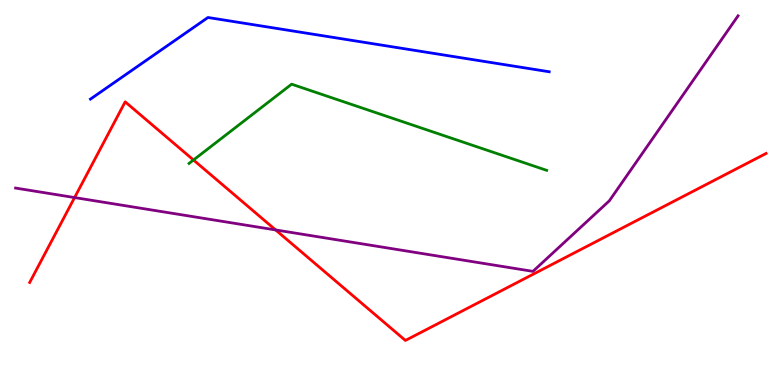[{'lines': ['blue', 'red'], 'intersections': []}, {'lines': ['green', 'red'], 'intersections': [{'x': 2.5, 'y': 5.84}]}, {'lines': ['purple', 'red'], 'intersections': [{'x': 0.962, 'y': 4.87}, {'x': 3.56, 'y': 4.03}]}, {'lines': ['blue', 'green'], 'intersections': []}, {'lines': ['blue', 'purple'], 'intersections': []}, {'lines': ['green', 'purple'], 'intersections': []}]